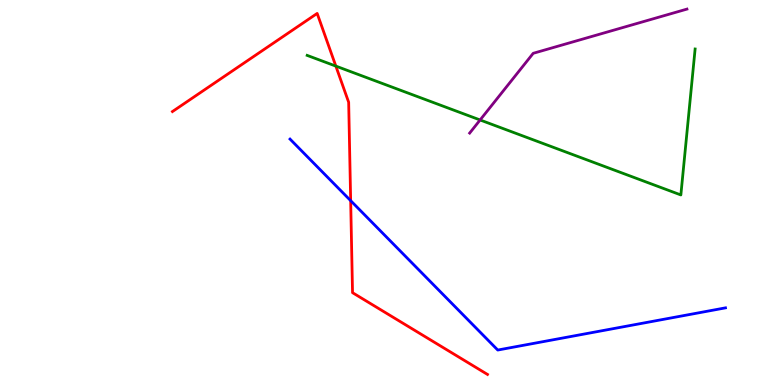[{'lines': ['blue', 'red'], 'intersections': [{'x': 4.52, 'y': 4.79}]}, {'lines': ['green', 'red'], 'intersections': [{'x': 4.33, 'y': 8.28}]}, {'lines': ['purple', 'red'], 'intersections': []}, {'lines': ['blue', 'green'], 'intersections': []}, {'lines': ['blue', 'purple'], 'intersections': []}, {'lines': ['green', 'purple'], 'intersections': [{'x': 6.19, 'y': 6.88}]}]